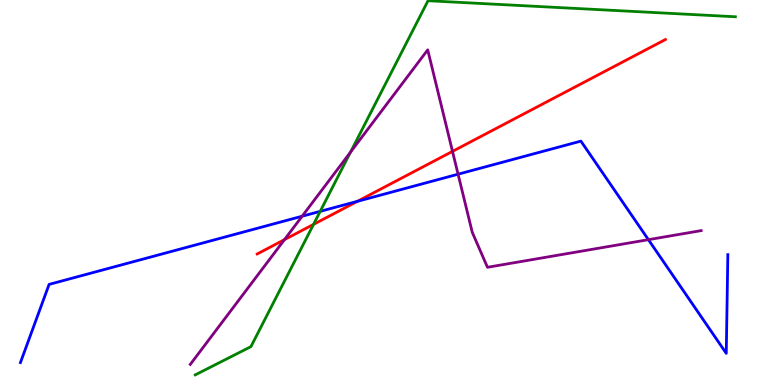[{'lines': ['blue', 'red'], 'intersections': [{'x': 4.61, 'y': 4.77}]}, {'lines': ['green', 'red'], 'intersections': [{'x': 4.05, 'y': 4.17}]}, {'lines': ['purple', 'red'], 'intersections': [{'x': 3.67, 'y': 3.78}, {'x': 5.84, 'y': 6.07}]}, {'lines': ['blue', 'green'], 'intersections': [{'x': 4.13, 'y': 4.51}]}, {'lines': ['blue', 'purple'], 'intersections': [{'x': 3.9, 'y': 4.38}, {'x': 5.91, 'y': 5.48}, {'x': 8.37, 'y': 3.77}]}, {'lines': ['green', 'purple'], 'intersections': [{'x': 4.52, 'y': 6.05}]}]